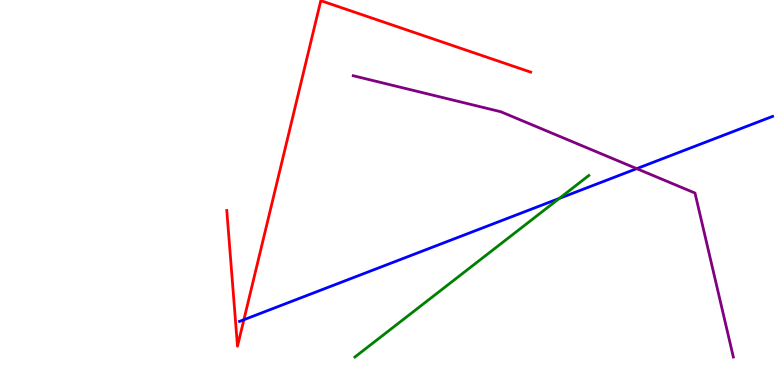[{'lines': ['blue', 'red'], 'intersections': [{'x': 3.15, 'y': 1.7}]}, {'lines': ['green', 'red'], 'intersections': []}, {'lines': ['purple', 'red'], 'intersections': []}, {'lines': ['blue', 'green'], 'intersections': [{'x': 7.22, 'y': 4.85}]}, {'lines': ['blue', 'purple'], 'intersections': [{'x': 8.22, 'y': 5.62}]}, {'lines': ['green', 'purple'], 'intersections': []}]